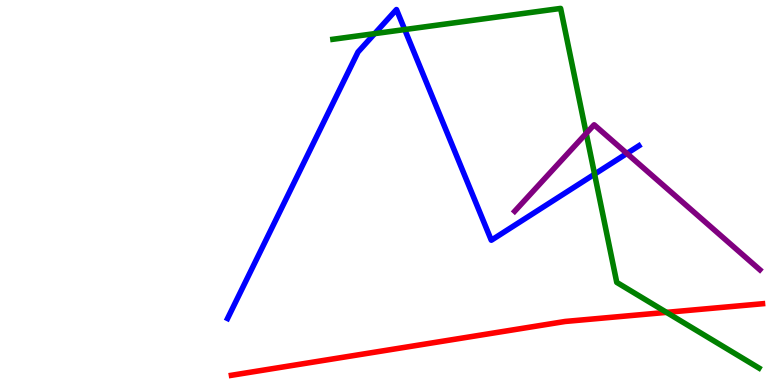[{'lines': ['blue', 'red'], 'intersections': []}, {'lines': ['green', 'red'], 'intersections': [{'x': 8.6, 'y': 1.89}]}, {'lines': ['purple', 'red'], 'intersections': []}, {'lines': ['blue', 'green'], 'intersections': [{'x': 4.83, 'y': 9.13}, {'x': 5.22, 'y': 9.23}, {'x': 7.67, 'y': 5.48}]}, {'lines': ['blue', 'purple'], 'intersections': [{'x': 8.09, 'y': 6.01}]}, {'lines': ['green', 'purple'], 'intersections': [{'x': 7.56, 'y': 6.54}]}]